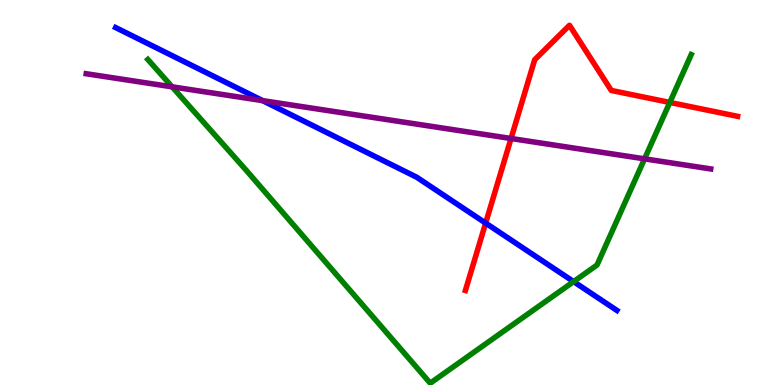[{'lines': ['blue', 'red'], 'intersections': [{'x': 6.27, 'y': 4.21}]}, {'lines': ['green', 'red'], 'intersections': [{'x': 8.64, 'y': 7.34}]}, {'lines': ['purple', 'red'], 'intersections': [{'x': 6.59, 'y': 6.4}]}, {'lines': ['blue', 'green'], 'intersections': [{'x': 7.4, 'y': 2.69}]}, {'lines': ['blue', 'purple'], 'intersections': [{'x': 3.39, 'y': 7.39}]}, {'lines': ['green', 'purple'], 'intersections': [{'x': 2.22, 'y': 7.74}, {'x': 8.32, 'y': 5.87}]}]